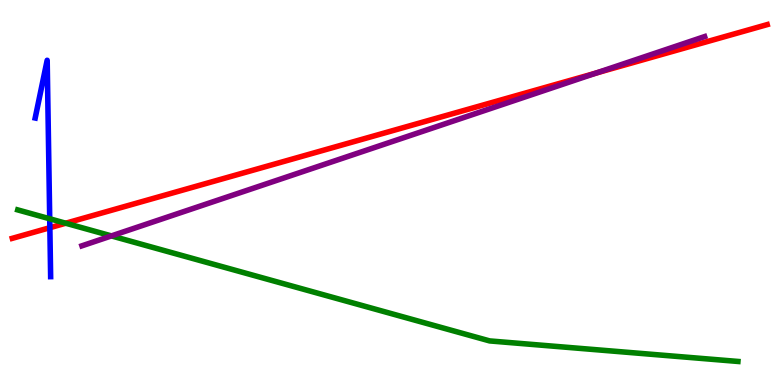[{'lines': ['blue', 'red'], 'intersections': [{'x': 0.643, 'y': 4.09}]}, {'lines': ['green', 'red'], 'intersections': [{'x': 0.848, 'y': 4.2}]}, {'lines': ['purple', 'red'], 'intersections': [{'x': 7.69, 'y': 8.1}]}, {'lines': ['blue', 'green'], 'intersections': [{'x': 0.641, 'y': 4.32}]}, {'lines': ['blue', 'purple'], 'intersections': []}, {'lines': ['green', 'purple'], 'intersections': [{'x': 1.44, 'y': 3.87}]}]